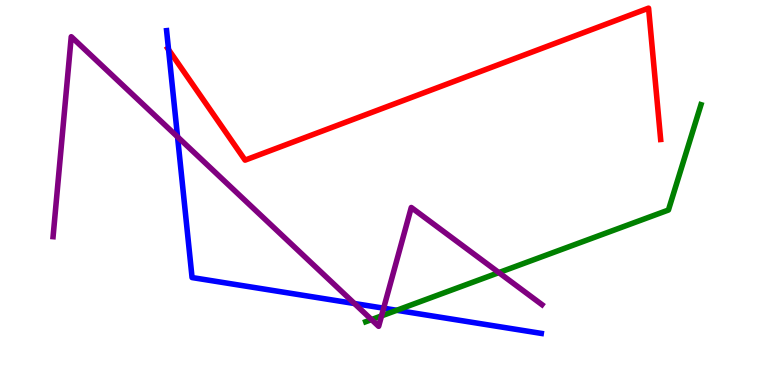[{'lines': ['blue', 'red'], 'intersections': [{'x': 2.17, 'y': 8.71}]}, {'lines': ['green', 'red'], 'intersections': []}, {'lines': ['purple', 'red'], 'intersections': []}, {'lines': ['blue', 'green'], 'intersections': [{'x': 5.12, 'y': 1.94}]}, {'lines': ['blue', 'purple'], 'intersections': [{'x': 2.29, 'y': 6.45}, {'x': 4.57, 'y': 2.12}, {'x': 4.95, 'y': 2.0}]}, {'lines': ['green', 'purple'], 'intersections': [{'x': 4.79, 'y': 1.7}, {'x': 4.92, 'y': 1.79}, {'x': 6.44, 'y': 2.92}]}]